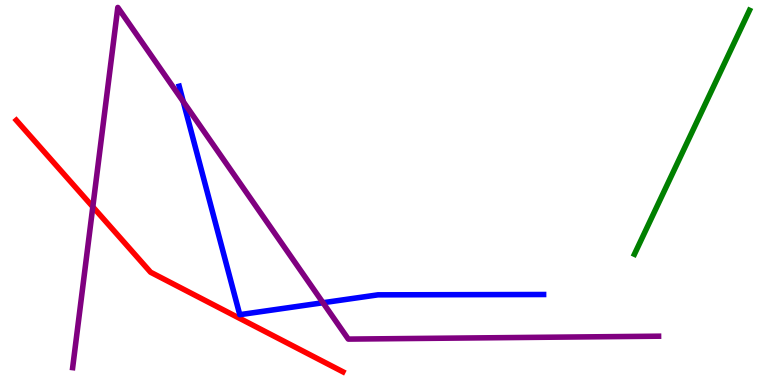[{'lines': ['blue', 'red'], 'intersections': []}, {'lines': ['green', 'red'], 'intersections': []}, {'lines': ['purple', 'red'], 'intersections': [{'x': 1.2, 'y': 4.63}]}, {'lines': ['blue', 'green'], 'intersections': []}, {'lines': ['blue', 'purple'], 'intersections': [{'x': 2.36, 'y': 7.36}, {'x': 4.17, 'y': 2.14}]}, {'lines': ['green', 'purple'], 'intersections': []}]